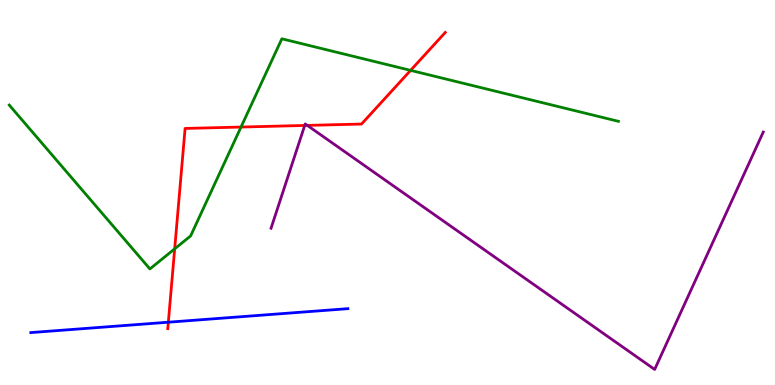[{'lines': ['blue', 'red'], 'intersections': [{'x': 2.17, 'y': 1.63}]}, {'lines': ['green', 'red'], 'intersections': [{'x': 2.25, 'y': 3.54}, {'x': 3.11, 'y': 6.7}, {'x': 5.3, 'y': 8.17}]}, {'lines': ['purple', 'red'], 'intersections': [{'x': 3.93, 'y': 6.74}, {'x': 3.97, 'y': 6.74}]}, {'lines': ['blue', 'green'], 'intersections': []}, {'lines': ['blue', 'purple'], 'intersections': []}, {'lines': ['green', 'purple'], 'intersections': []}]